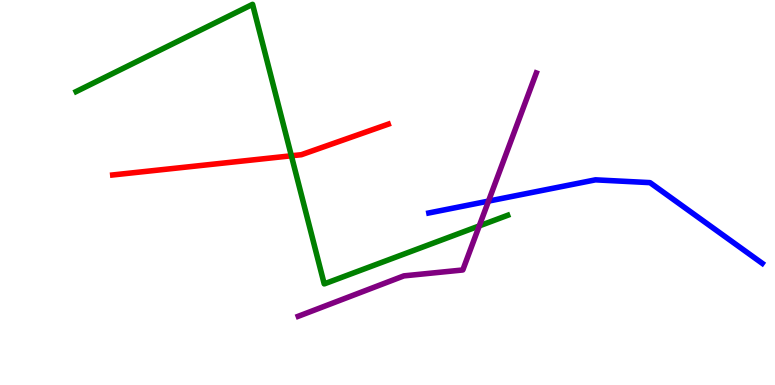[{'lines': ['blue', 'red'], 'intersections': []}, {'lines': ['green', 'red'], 'intersections': [{'x': 3.76, 'y': 5.95}]}, {'lines': ['purple', 'red'], 'intersections': []}, {'lines': ['blue', 'green'], 'intersections': []}, {'lines': ['blue', 'purple'], 'intersections': [{'x': 6.3, 'y': 4.78}]}, {'lines': ['green', 'purple'], 'intersections': [{'x': 6.18, 'y': 4.13}]}]